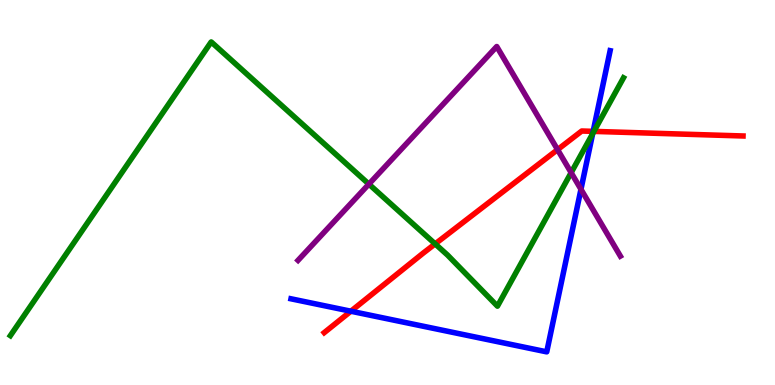[{'lines': ['blue', 'red'], 'intersections': [{'x': 4.53, 'y': 1.92}, {'x': 7.65, 'y': 6.59}]}, {'lines': ['green', 'red'], 'intersections': [{'x': 5.61, 'y': 3.67}, {'x': 7.66, 'y': 6.59}]}, {'lines': ['purple', 'red'], 'intersections': [{'x': 7.19, 'y': 6.11}]}, {'lines': ['blue', 'green'], 'intersections': [{'x': 7.65, 'y': 6.53}]}, {'lines': ['blue', 'purple'], 'intersections': [{'x': 7.5, 'y': 5.08}]}, {'lines': ['green', 'purple'], 'intersections': [{'x': 4.76, 'y': 5.22}, {'x': 7.37, 'y': 5.52}]}]